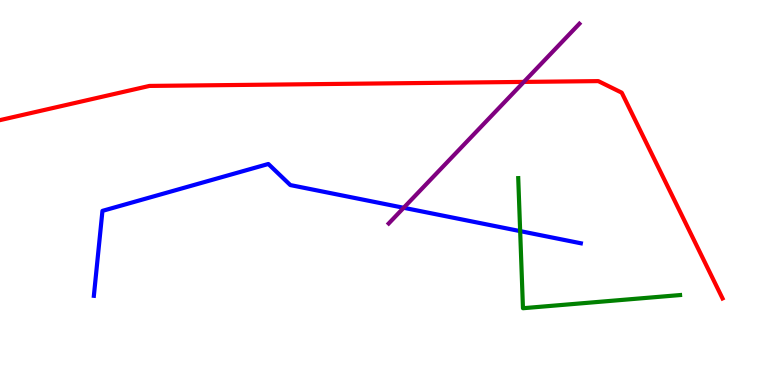[{'lines': ['blue', 'red'], 'intersections': []}, {'lines': ['green', 'red'], 'intersections': []}, {'lines': ['purple', 'red'], 'intersections': [{'x': 6.76, 'y': 7.87}]}, {'lines': ['blue', 'green'], 'intersections': [{'x': 6.71, 'y': 4.0}]}, {'lines': ['blue', 'purple'], 'intersections': [{'x': 5.21, 'y': 4.6}]}, {'lines': ['green', 'purple'], 'intersections': []}]